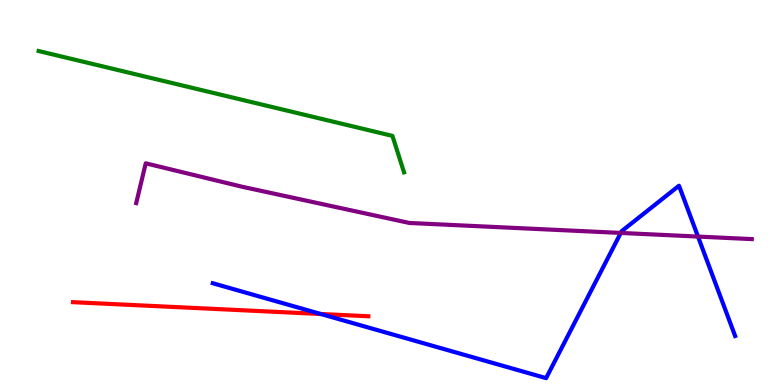[{'lines': ['blue', 'red'], 'intersections': [{'x': 4.14, 'y': 1.84}]}, {'lines': ['green', 'red'], 'intersections': []}, {'lines': ['purple', 'red'], 'intersections': []}, {'lines': ['blue', 'green'], 'intersections': []}, {'lines': ['blue', 'purple'], 'intersections': [{'x': 8.01, 'y': 3.95}, {'x': 9.01, 'y': 3.86}]}, {'lines': ['green', 'purple'], 'intersections': []}]